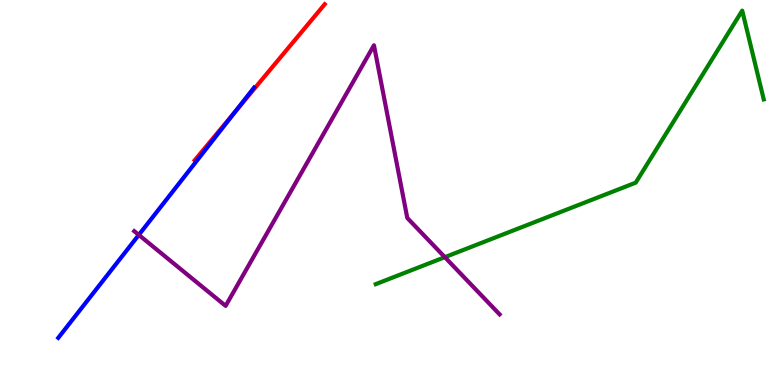[{'lines': ['blue', 'red'], 'intersections': [{'x': 3.04, 'y': 7.11}]}, {'lines': ['green', 'red'], 'intersections': []}, {'lines': ['purple', 'red'], 'intersections': []}, {'lines': ['blue', 'green'], 'intersections': []}, {'lines': ['blue', 'purple'], 'intersections': [{'x': 1.79, 'y': 3.9}]}, {'lines': ['green', 'purple'], 'intersections': [{'x': 5.74, 'y': 3.32}]}]